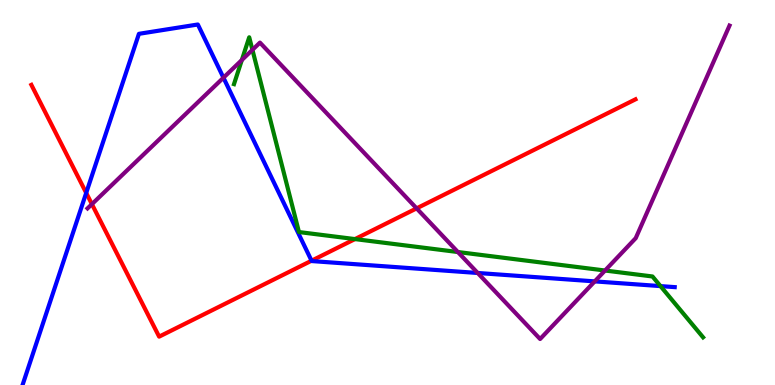[{'lines': ['blue', 'red'], 'intersections': [{'x': 1.11, 'y': 4.99}, {'x': 4.02, 'y': 3.23}]}, {'lines': ['green', 'red'], 'intersections': [{'x': 4.58, 'y': 3.79}]}, {'lines': ['purple', 'red'], 'intersections': [{'x': 1.19, 'y': 4.7}, {'x': 5.38, 'y': 4.59}]}, {'lines': ['blue', 'green'], 'intersections': [{'x': 8.52, 'y': 2.57}]}, {'lines': ['blue', 'purple'], 'intersections': [{'x': 2.88, 'y': 7.98}, {'x': 6.16, 'y': 2.91}, {'x': 7.67, 'y': 2.69}]}, {'lines': ['green', 'purple'], 'intersections': [{'x': 3.12, 'y': 8.44}, {'x': 3.26, 'y': 8.71}, {'x': 5.91, 'y': 3.45}, {'x': 7.81, 'y': 2.97}]}]